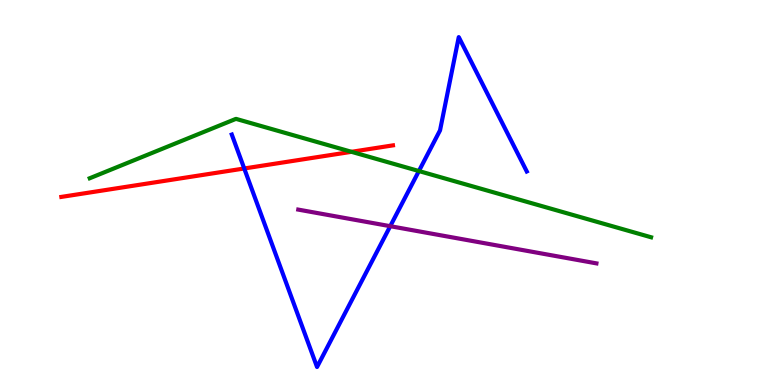[{'lines': ['blue', 'red'], 'intersections': [{'x': 3.15, 'y': 5.62}]}, {'lines': ['green', 'red'], 'intersections': [{'x': 4.54, 'y': 6.06}]}, {'lines': ['purple', 'red'], 'intersections': []}, {'lines': ['blue', 'green'], 'intersections': [{'x': 5.41, 'y': 5.56}]}, {'lines': ['blue', 'purple'], 'intersections': [{'x': 5.04, 'y': 4.12}]}, {'lines': ['green', 'purple'], 'intersections': []}]